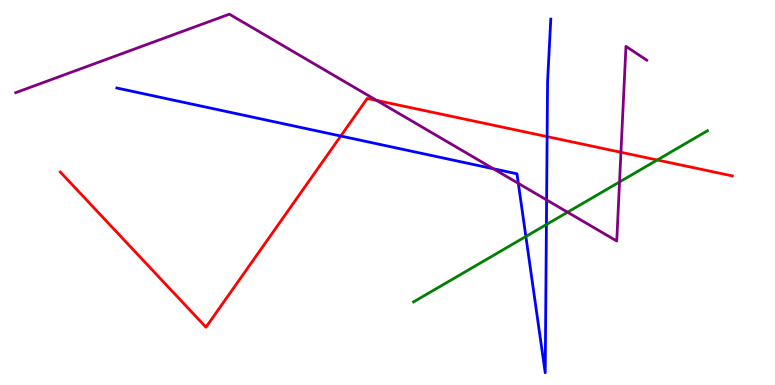[{'lines': ['blue', 'red'], 'intersections': [{'x': 4.4, 'y': 6.47}, {'x': 7.06, 'y': 6.45}]}, {'lines': ['green', 'red'], 'intersections': [{'x': 8.48, 'y': 5.84}]}, {'lines': ['purple', 'red'], 'intersections': [{'x': 4.86, 'y': 7.39}, {'x': 8.01, 'y': 6.04}]}, {'lines': ['blue', 'green'], 'intersections': [{'x': 6.79, 'y': 3.86}, {'x': 7.05, 'y': 4.17}]}, {'lines': ['blue', 'purple'], 'intersections': [{'x': 6.37, 'y': 5.62}, {'x': 6.69, 'y': 5.24}, {'x': 7.05, 'y': 4.81}]}, {'lines': ['green', 'purple'], 'intersections': [{'x': 7.32, 'y': 4.49}, {'x': 7.99, 'y': 5.27}]}]